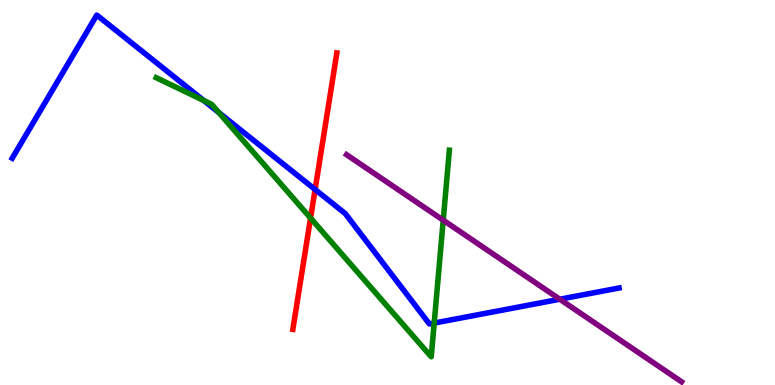[{'lines': ['blue', 'red'], 'intersections': [{'x': 4.07, 'y': 5.08}]}, {'lines': ['green', 'red'], 'intersections': [{'x': 4.01, 'y': 4.34}]}, {'lines': ['purple', 'red'], 'intersections': []}, {'lines': ['blue', 'green'], 'intersections': [{'x': 2.63, 'y': 7.39}, {'x': 2.82, 'y': 7.08}, {'x': 5.6, 'y': 1.61}]}, {'lines': ['blue', 'purple'], 'intersections': [{'x': 7.22, 'y': 2.23}]}, {'lines': ['green', 'purple'], 'intersections': [{'x': 5.72, 'y': 4.28}]}]